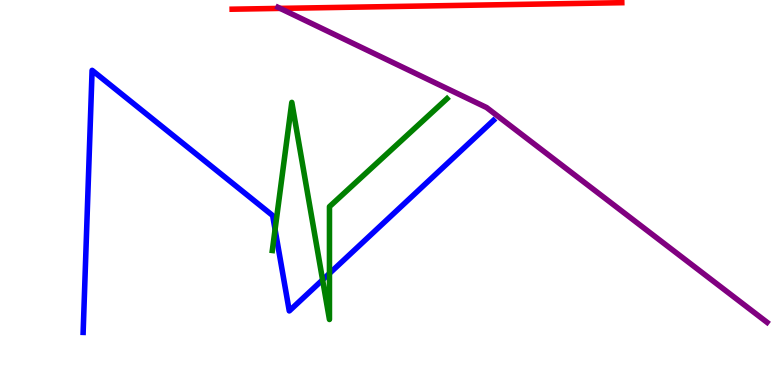[{'lines': ['blue', 'red'], 'intersections': []}, {'lines': ['green', 'red'], 'intersections': []}, {'lines': ['purple', 'red'], 'intersections': [{'x': 3.62, 'y': 9.78}]}, {'lines': ['blue', 'green'], 'intersections': [{'x': 3.55, 'y': 4.04}, {'x': 4.16, 'y': 2.73}, {'x': 4.25, 'y': 2.9}]}, {'lines': ['blue', 'purple'], 'intersections': []}, {'lines': ['green', 'purple'], 'intersections': []}]